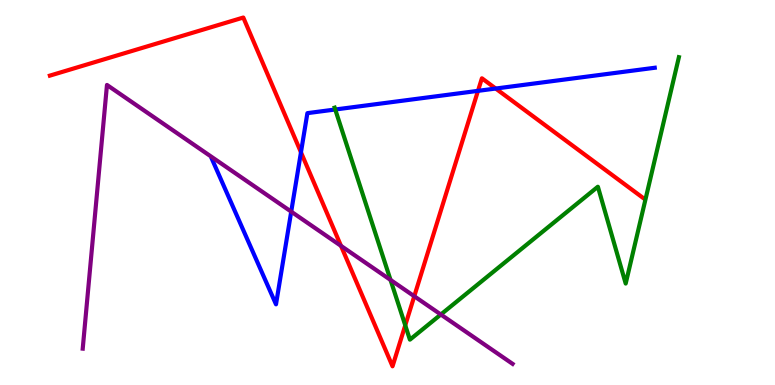[{'lines': ['blue', 'red'], 'intersections': [{'x': 3.88, 'y': 6.04}, {'x': 6.17, 'y': 7.64}, {'x': 6.4, 'y': 7.7}]}, {'lines': ['green', 'red'], 'intersections': [{'x': 5.23, 'y': 1.55}]}, {'lines': ['purple', 'red'], 'intersections': [{'x': 4.4, 'y': 3.61}, {'x': 5.35, 'y': 2.31}]}, {'lines': ['blue', 'green'], 'intersections': [{'x': 4.33, 'y': 7.16}]}, {'lines': ['blue', 'purple'], 'intersections': [{'x': 3.76, 'y': 4.5}]}, {'lines': ['green', 'purple'], 'intersections': [{'x': 5.04, 'y': 2.73}, {'x': 5.69, 'y': 1.83}]}]